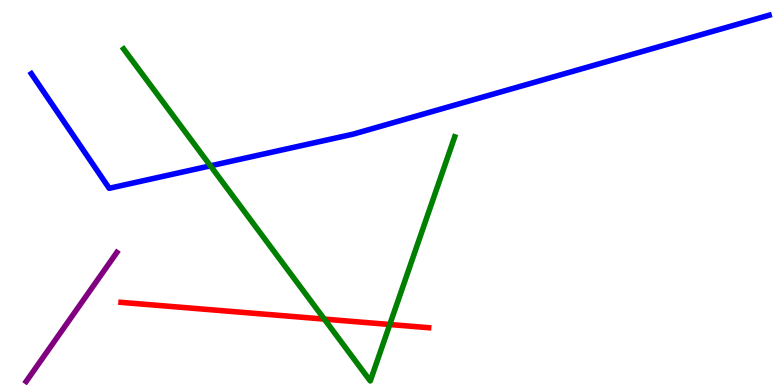[{'lines': ['blue', 'red'], 'intersections': []}, {'lines': ['green', 'red'], 'intersections': [{'x': 4.18, 'y': 1.71}, {'x': 5.03, 'y': 1.57}]}, {'lines': ['purple', 'red'], 'intersections': []}, {'lines': ['blue', 'green'], 'intersections': [{'x': 2.72, 'y': 5.69}]}, {'lines': ['blue', 'purple'], 'intersections': []}, {'lines': ['green', 'purple'], 'intersections': []}]